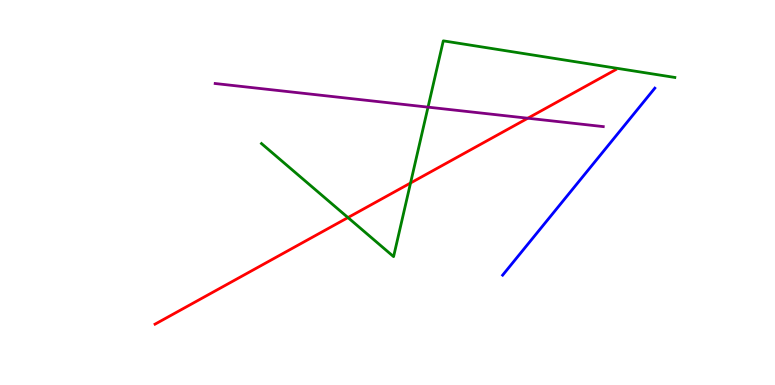[{'lines': ['blue', 'red'], 'intersections': []}, {'lines': ['green', 'red'], 'intersections': [{'x': 4.49, 'y': 4.35}, {'x': 5.3, 'y': 5.25}]}, {'lines': ['purple', 'red'], 'intersections': [{'x': 6.81, 'y': 6.93}]}, {'lines': ['blue', 'green'], 'intersections': []}, {'lines': ['blue', 'purple'], 'intersections': []}, {'lines': ['green', 'purple'], 'intersections': [{'x': 5.52, 'y': 7.22}]}]